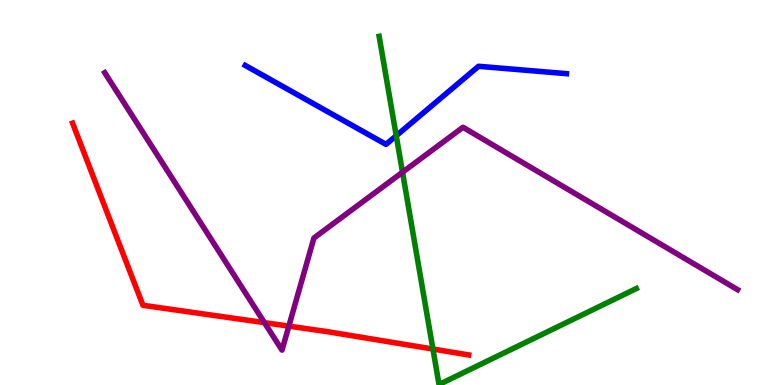[{'lines': ['blue', 'red'], 'intersections': []}, {'lines': ['green', 'red'], 'intersections': [{'x': 5.59, 'y': 0.934}]}, {'lines': ['purple', 'red'], 'intersections': [{'x': 3.41, 'y': 1.62}, {'x': 3.73, 'y': 1.53}]}, {'lines': ['blue', 'green'], 'intersections': [{'x': 5.11, 'y': 6.47}]}, {'lines': ['blue', 'purple'], 'intersections': []}, {'lines': ['green', 'purple'], 'intersections': [{'x': 5.19, 'y': 5.53}]}]